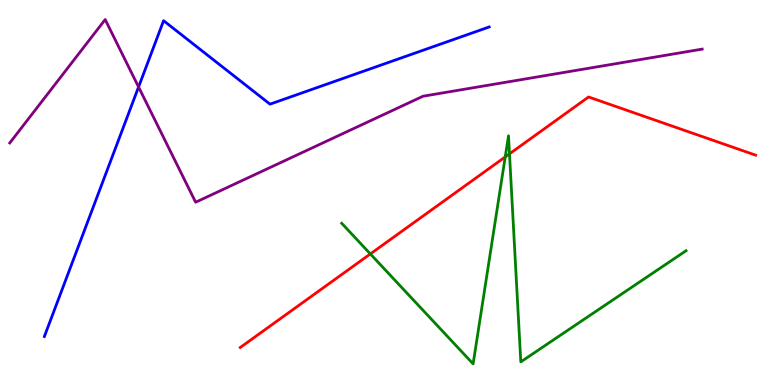[{'lines': ['blue', 'red'], 'intersections': []}, {'lines': ['green', 'red'], 'intersections': [{'x': 4.78, 'y': 3.4}, {'x': 6.52, 'y': 5.92}, {'x': 6.57, 'y': 6.0}]}, {'lines': ['purple', 'red'], 'intersections': []}, {'lines': ['blue', 'green'], 'intersections': []}, {'lines': ['blue', 'purple'], 'intersections': [{'x': 1.79, 'y': 7.74}]}, {'lines': ['green', 'purple'], 'intersections': []}]